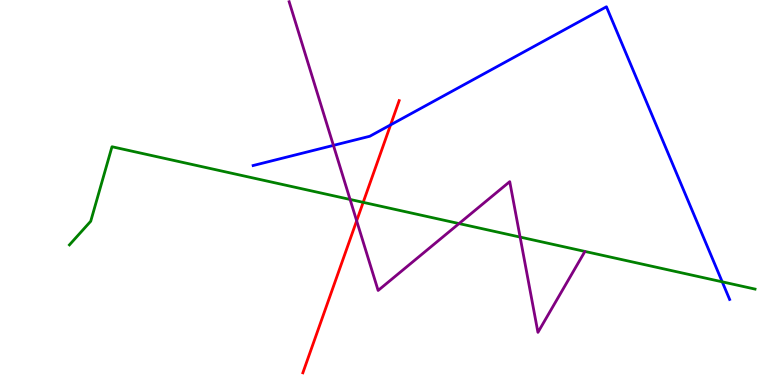[{'lines': ['blue', 'red'], 'intersections': [{'x': 5.04, 'y': 6.76}]}, {'lines': ['green', 'red'], 'intersections': [{'x': 4.69, 'y': 4.74}]}, {'lines': ['purple', 'red'], 'intersections': [{'x': 4.6, 'y': 4.27}]}, {'lines': ['blue', 'green'], 'intersections': [{'x': 9.32, 'y': 2.68}]}, {'lines': ['blue', 'purple'], 'intersections': [{'x': 4.3, 'y': 6.22}]}, {'lines': ['green', 'purple'], 'intersections': [{'x': 4.52, 'y': 4.82}, {'x': 5.92, 'y': 4.19}, {'x': 6.71, 'y': 3.84}]}]